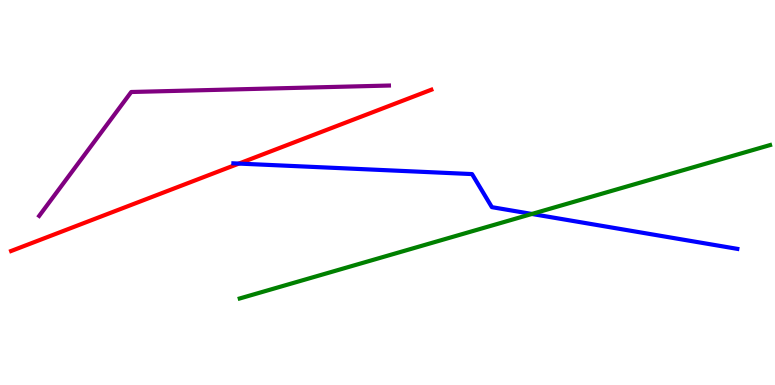[{'lines': ['blue', 'red'], 'intersections': [{'x': 3.08, 'y': 5.75}]}, {'lines': ['green', 'red'], 'intersections': []}, {'lines': ['purple', 'red'], 'intersections': []}, {'lines': ['blue', 'green'], 'intersections': [{'x': 6.86, 'y': 4.44}]}, {'lines': ['blue', 'purple'], 'intersections': []}, {'lines': ['green', 'purple'], 'intersections': []}]